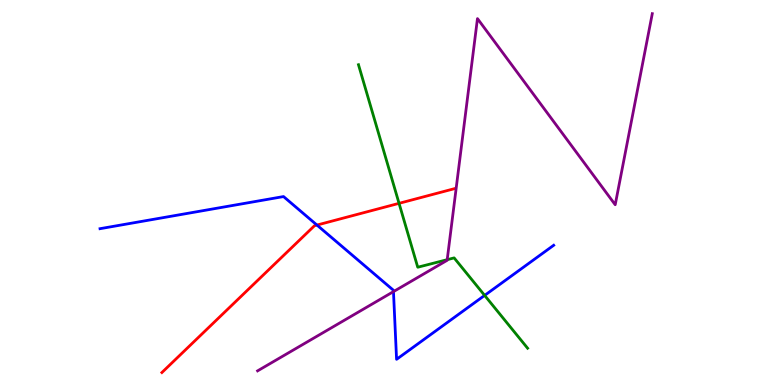[{'lines': ['blue', 'red'], 'intersections': [{'x': 4.09, 'y': 4.15}]}, {'lines': ['green', 'red'], 'intersections': [{'x': 5.15, 'y': 4.72}]}, {'lines': ['purple', 'red'], 'intersections': []}, {'lines': ['blue', 'green'], 'intersections': [{'x': 6.25, 'y': 2.33}]}, {'lines': ['blue', 'purple'], 'intersections': [{'x': 5.08, 'y': 2.43}]}, {'lines': ['green', 'purple'], 'intersections': [{'x': 5.77, 'y': 3.26}]}]